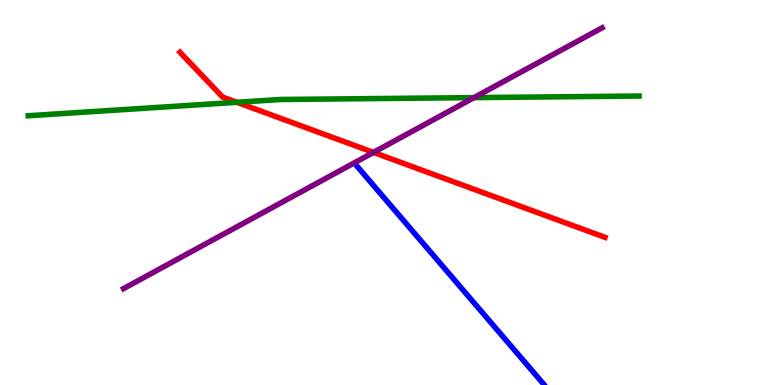[{'lines': ['blue', 'red'], 'intersections': []}, {'lines': ['green', 'red'], 'intersections': [{'x': 3.06, 'y': 7.34}]}, {'lines': ['purple', 'red'], 'intersections': [{'x': 4.82, 'y': 6.04}]}, {'lines': ['blue', 'green'], 'intersections': []}, {'lines': ['blue', 'purple'], 'intersections': []}, {'lines': ['green', 'purple'], 'intersections': [{'x': 6.12, 'y': 7.46}]}]